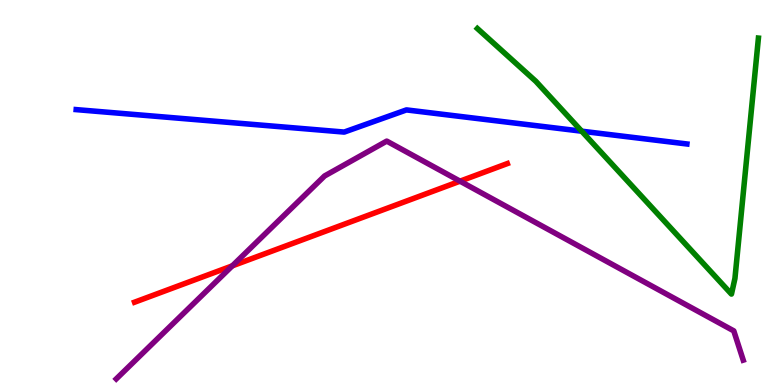[{'lines': ['blue', 'red'], 'intersections': []}, {'lines': ['green', 'red'], 'intersections': []}, {'lines': ['purple', 'red'], 'intersections': [{'x': 3.0, 'y': 3.09}, {'x': 5.94, 'y': 5.29}]}, {'lines': ['blue', 'green'], 'intersections': [{'x': 7.51, 'y': 6.59}]}, {'lines': ['blue', 'purple'], 'intersections': []}, {'lines': ['green', 'purple'], 'intersections': []}]